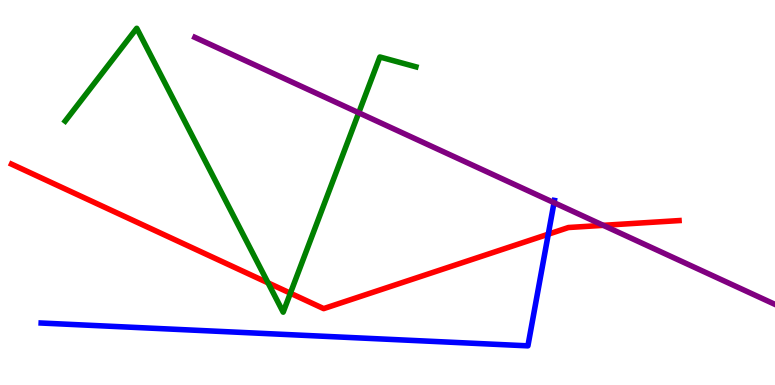[{'lines': ['blue', 'red'], 'intersections': [{'x': 7.07, 'y': 3.92}]}, {'lines': ['green', 'red'], 'intersections': [{'x': 3.46, 'y': 2.65}, {'x': 3.75, 'y': 2.38}]}, {'lines': ['purple', 'red'], 'intersections': [{'x': 7.78, 'y': 4.15}]}, {'lines': ['blue', 'green'], 'intersections': []}, {'lines': ['blue', 'purple'], 'intersections': [{'x': 7.15, 'y': 4.74}]}, {'lines': ['green', 'purple'], 'intersections': [{'x': 4.63, 'y': 7.07}]}]